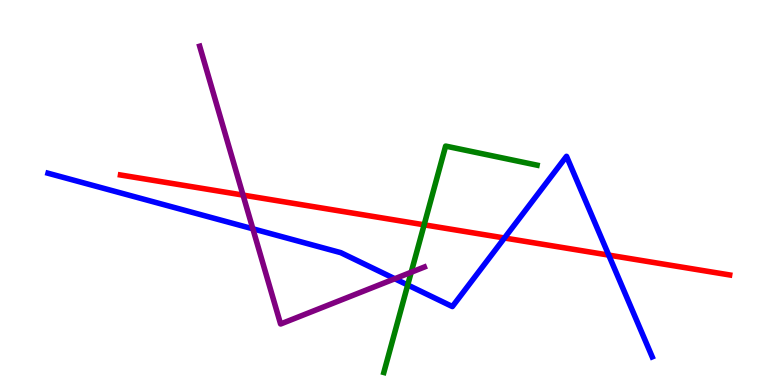[{'lines': ['blue', 'red'], 'intersections': [{'x': 6.51, 'y': 3.82}, {'x': 7.85, 'y': 3.37}]}, {'lines': ['green', 'red'], 'intersections': [{'x': 5.47, 'y': 4.16}]}, {'lines': ['purple', 'red'], 'intersections': [{'x': 3.14, 'y': 4.93}]}, {'lines': ['blue', 'green'], 'intersections': [{'x': 5.26, 'y': 2.6}]}, {'lines': ['blue', 'purple'], 'intersections': [{'x': 3.26, 'y': 4.06}, {'x': 5.09, 'y': 2.76}]}, {'lines': ['green', 'purple'], 'intersections': [{'x': 5.31, 'y': 2.93}]}]